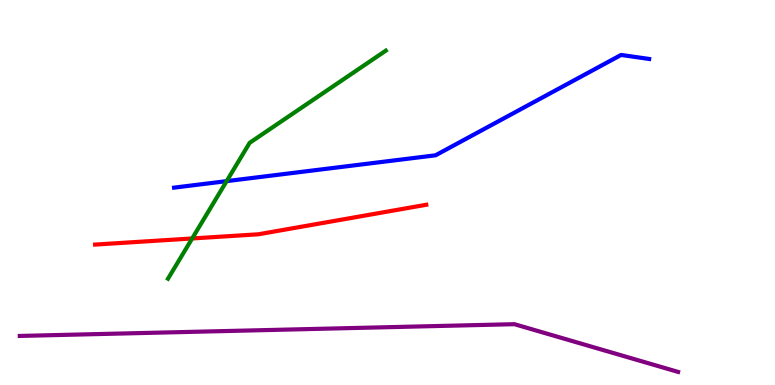[{'lines': ['blue', 'red'], 'intersections': []}, {'lines': ['green', 'red'], 'intersections': [{'x': 2.48, 'y': 3.81}]}, {'lines': ['purple', 'red'], 'intersections': []}, {'lines': ['blue', 'green'], 'intersections': [{'x': 2.92, 'y': 5.3}]}, {'lines': ['blue', 'purple'], 'intersections': []}, {'lines': ['green', 'purple'], 'intersections': []}]